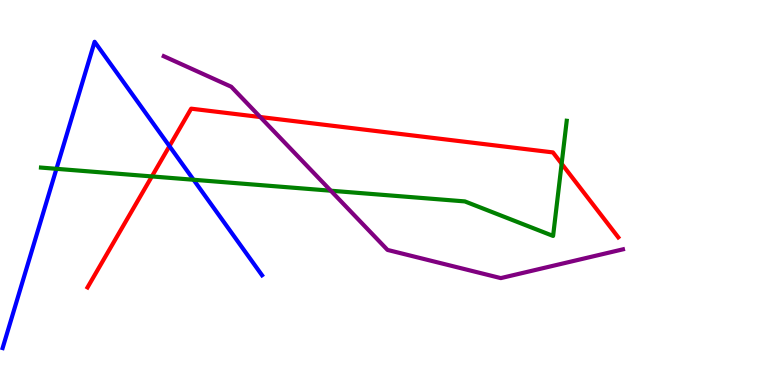[{'lines': ['blue', 'red'], 'intersections': [{'x': 2.19, 'y': 6.2}]}, {'lines': ['green', 'red'], 'intersections': [{'x': 1.96, 'y': 5.42}, {'x': 7.25, 'y': 5.75}]}, {'lines': ['purple', 'red'], 'intersections': [{'x': 3.36, 'y': 6.96}]}, {'lines': ['blue', 'green'], 'intersections': [{'x': 0.728, 'y': 5.62}, {'x': 2.5, 'y': 5.33}]}, {'lines': ['blue', 'purple'], 'intersections': []}, {'lines': ['green', 'purple'], 'intersections': [{'x': 4.27, 'y': 5.05}]}]